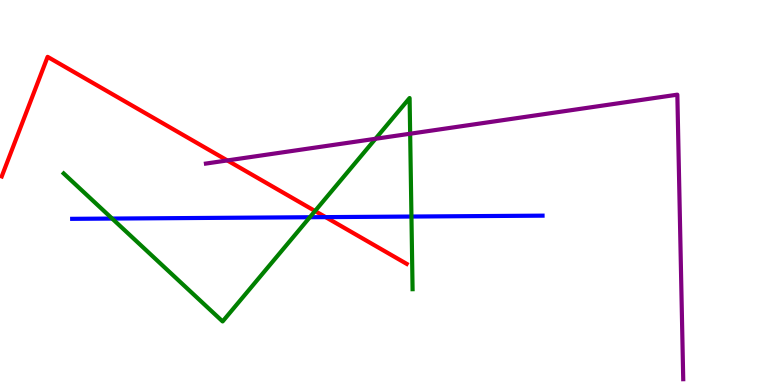[{'lines': ['blue', 'red'], 'intersections': [{'x': 4.2, 'y': 4.36}]}, {'lines': ['green', 'red'], 'intersections': [{'x': 4.06, 'y': 4.52}]}, {'lines': ['purple', 'red'], 'intersections': [{'x': 2.93, 'y': 5.83}]}, {'lines': ['blue', 'green'], 'intersections': [{'x': 1.45, 'y': 4.32}, {'x': 4.0, 'y': 4.36}, {'x': 5.31, 'y': 4.38}]}, {'lines': ['blue', 'purple'], 'intersections': []}, {'lines': ['green', 'purple'], 'intersections': [{'x': 4.84, 'y': 6.4}, {'x': 5.29, 'y': 6.53}]}]